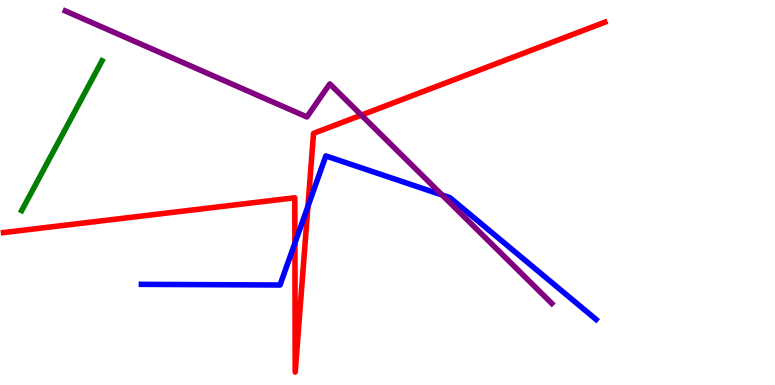[{'lines': ['blue', 'red'], 'intersections': [{'x': 3.81, 'y': 3.69}, {'x': 3.97, 'y': 4.64}]}, {'lines': ['green', 'red'], 'intersections': []}, {'lines': ['purple', 'red'], 'intersections': [{'x': 4.66, 'y': 7.01}]}, {'lines': ['blue', 'green'], 'intersections': []}, {'lines': ['blue', 'purple'], 'intersections': [{'x': 5.71, 'y': 4.93}]}, {'lines': ['green', 'purple'], 'intersections': []}]